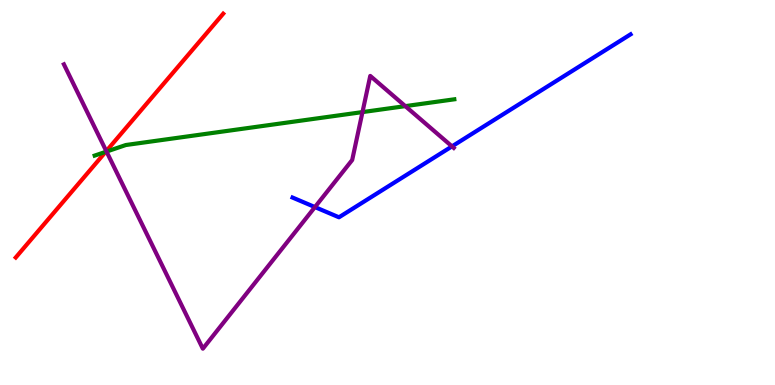[{'lines': ['blue', 'red'], 'intersections': []}, {'lines': ['green', 'red'], 'intersections': [{'x': 1.36, 'y': 6.06}]}, {'lines': ['purple', 'red'], 'intersections': [{'x': 1.37, 'y': 6.08}]}, {'lines': ['blue', 'green'], 'intersections': []}, {'lines': ['blue', 'purple'], 'intersections': [{'x': 4.06, 'y': 4.62}, {'x': 5.83, 'y': 6.2}]}, {'lines': ['green', 'purple'], 'intersections': [{'x': 1.37, 'y': 6.06}, {'x': 4.68, 'y': 7.09}, {'x': 5.23, 'y': 7.24}]}]